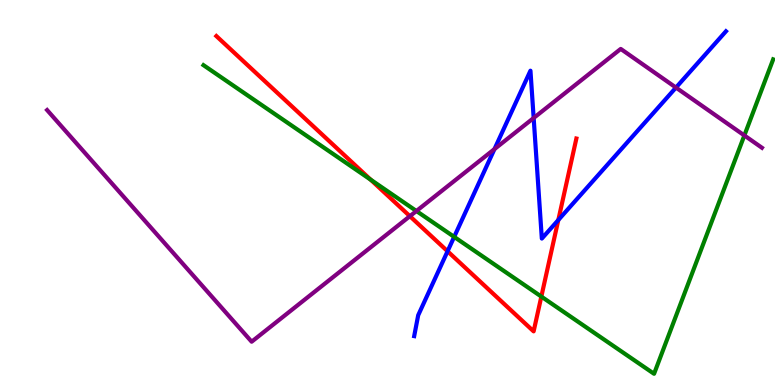[{'lines': ['blue', 'red'], 'intersections': [{'x': 5.78, 'y': 3.47}, {'x': 7.2, 'y': 4.29}]}, {'lines': ['green', 'red'], 'intersections': [{'x': 4.78, 'y': 5.33}, {'x': 6.99, 'y': 2.3}]}, {'lines': ['purple', 'red'], 'intersections': [{'x': 5.29, 'y': 4.38}]}, {'lines': ['blue', 'green'], 'intersections': [{'x': 5.86, 'y': 3.85}]}, {'lines': ['blue', 'purple'], 'intersections': [{'x': 6.38, 'y': 6.13}, {'x': 6.89, 'y': 6.94}, {'x': 8.72, 'y': 7.73}]}, {'lines': ['green', 'purple'], 'intersections': [{'x': 5.37, 'y': 4.52}, {'x': 9.6, 'y': 6.48}]}]